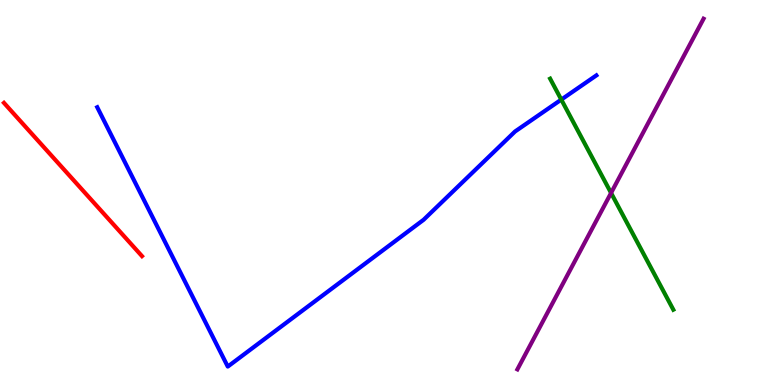[{'lines': ['blue', 'red'], 'intersections': []}, {'lines': ['green', 'red'], 'intersections': []}, {'lines': ['purple', 'red'], 'intersections': []}, {'lines': ['blue', 'green'], 'intersections': [{'x': 7.24, 'y': 7.41}]}, {'lines': ['blue', 'purple'], 'intersections': []}, {'lines': ['green', 'purple'], 'intersections': [{'x': 7.88, 'y': 4.99}]}]